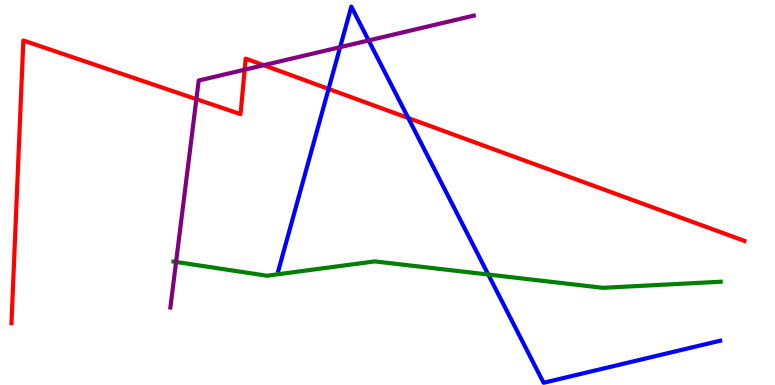[{'lines': ['blue', 'red'], 'intersections': [{'x': 4.24, 'y': 7.69}, {'x': 5.27, 'y': 6.93}]}, {'lines': ['green', 'red'], 'intersections': []}, {'lines': ['purple', 'red'], 'intersections': [{'x': 2.53, 'y': 7.42}, {'x': 3.16, 'y': 8.19}, {'x': 3.4, 'y': 8.31}]}, {'lines': ['blue', 'green'], 'intersections': [{'x': 6.3, 'y': 2.87}]}, {'lines': ['blue', 'purple'], 'intersections': [{'x': 4.39, 'y': 8.77}, {'x': 4.76, 'y': 8.95}]}, {'lines': ['green', 'purple'], 'intersections': [{'x': 2.27, 'y': 3.2}]}]